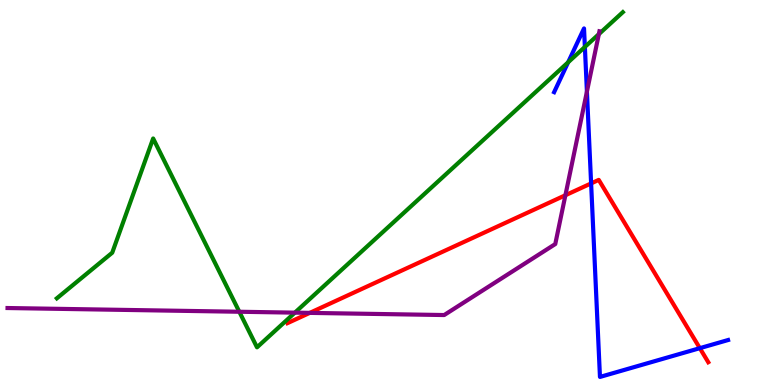[{'lines': ['blue', 'red'], 'intersections': [{'x': 7.63, 'y': 5.24}, {'x': 9.03, 'y': 0.957}]}, {'lines': ['green', 'red'], 'intersections': []}, {'lines': ['purple', 'red'], 'intersections': [{'x': 4.0, 'y': 1.87}, {'x': 7.3, 'y': 4.93}]}, {'lines': ['blue', 'green'], 'intersections': [{'x': 7.33, 'y': 8.38}, {'x': 7.55, 'y': 8.78}]}, {'lines': ['blue', 'purple'], 'intersections': [{'x': 7.57, 'y': 7.62}]}, {'lines': ['green', 'purple'], 'intersections': [{'x': 3.09, 'y': 1.9}, {'x': 3.8, 'y': 1.88}, {'x': 7.73, 'y': 9.11}]}]